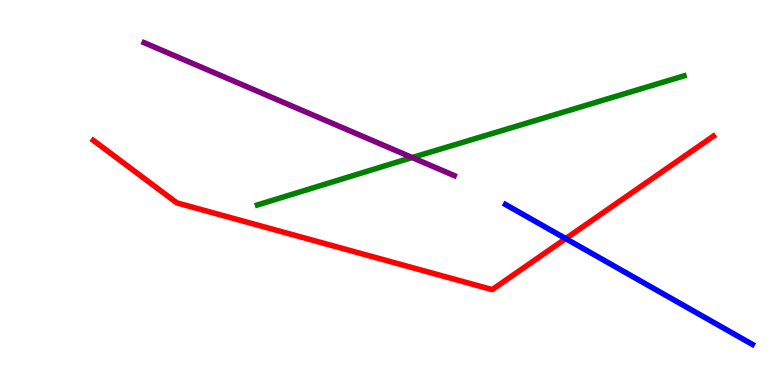[{'lines': ['blue', 'red'], 'intersections': [{'x': 7.3, 'y': 3.8}]}, {'lines': ['green', 'red'], 'intersections': []}, {'lines': ['purple', 'red'], 'intersections': []}, {'lines': ['blue', 'green'], 'intersections': []}, {'lines': ['blue', 'purple'], 'intersections': []}, {'lines': ['green', 'purple'], 'intersections': [{'x': 5.32, 'y': 5.91}]}]